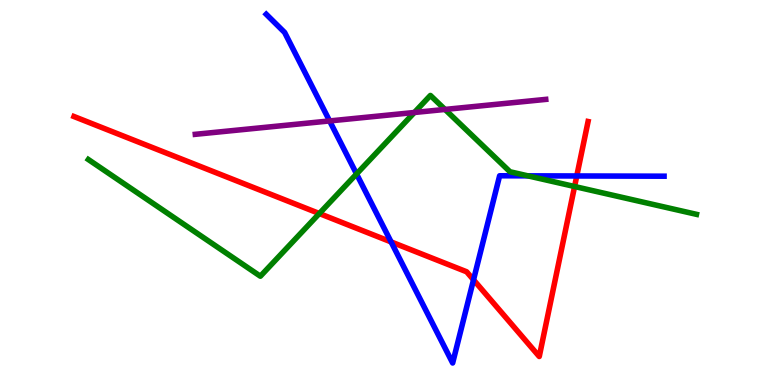[{'lines': ['blue', 'red'], 'intersections': [{'x': 5.05, 'y': 3.72}, {'x': 6.11, 'y': 2.73}, {'x': 7.44, 'y': 5.43}]}, {'lines': ['green', 'red'], 'intersections': [{'x': 4.12, 'y': 4.45}, {'x': 7.41, 'y': 5.16}]}, {'lines': ['purple', 'red'], 'intersections': []}, {'lines': ['blue', 'green'], 'intersections': [{'x': 4.6, 'y': 5.48}, {'x': 6.81, 'y': 5.43}]}, {'lines': ['blue', 'purple'], 'intersections': [{'x': 4.25, 'y': 6.86}]}, {'lines': ['green', 'purple'], 'intersections': [{'x': 5.35, 'y': 7.08}, {'x': 5.74, 'y': 7.16}]}]